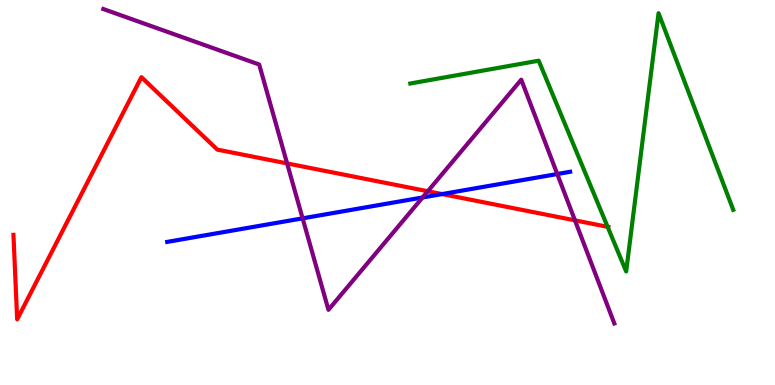[{'lines': ['blue', 'red'], 'intersections': [{'x': 5.7, 'y': 4.96}]}, {'lines': ['green', 'red'], 'intersections': [{'x': 7.84, 'y': 4.11}]}, {'lines': ['purple', 'red'], 'intersections': [{'x': 3.7, 'y': 5.76}, {'x': 5.52, 'y': 5.03}, {'x': 7.42, 'y': 4.28}]}, {'lines': ['blue', 'green'], 'intersections': []}, {'lines': ['blue', 'purple'], 'intersections': [{'x': 3.9, 'y': 4.33}, {'x': 5.45, 'y': 4.87}, {'x': 7.19, 'y': 5.48}]}, {'lines': ['green', 'purple'], 'intersections': []}]